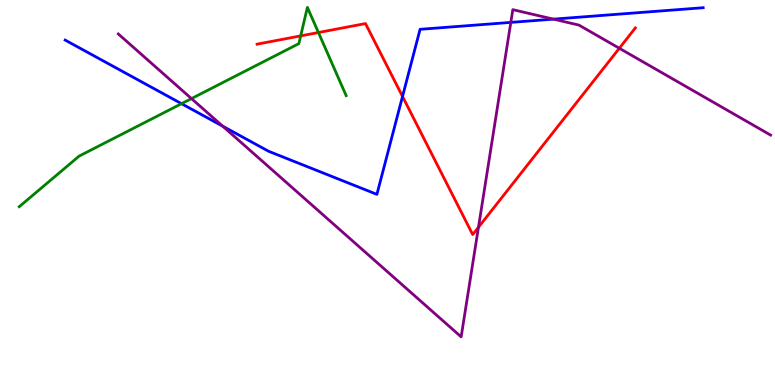[{'lines': ['blue', 'red'], 'intersections': [{'x': 5.19, 'y': 7.49}]}, {'lines': ['green', 'red'], 'intersections': [{'x': 3.88, 'y': 9.07}, {'x': 4.11, 'y': 9.16}]}, {'lines': ['purple', 'red'], 'intersections': [{'x': 6.17, 'y': 4.1}, {'x': 7.99, 'y': 8.75}]}, {'lines': ['blue', 'green'], 'intersections': [{'x': 2.34, 'y': 7.31}]}, {'lines': ['blue', 'purple'], 'intersections': [{'x': 2.87, 'y': 6.72}, {'x': 6.59, 'y': 9.42}, {'x': 7.14, 'y': 9.5}]}, {'lines': ['green', 'purple'], 'intersections': [{'x': 2.47, 'y': 7.44}]}]